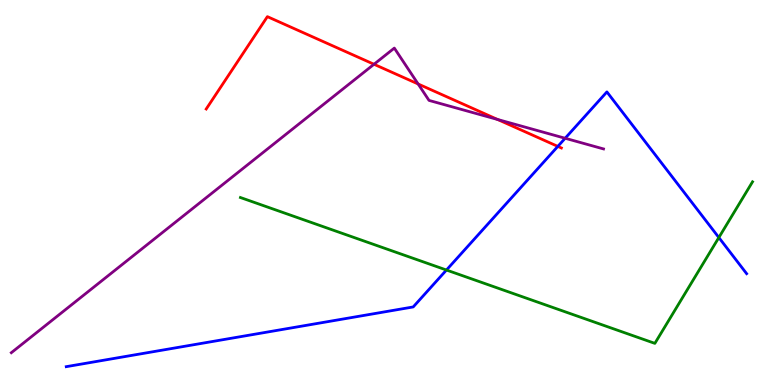[{'lines': ['blue', 'red'], 'intersections': [{'x': 7.2, 'y': 6.2}]}, {'lines': ['green', 'red'], 'intersections': []}, {'lines': ['purple', 'red'], 'intersections': [{'x': 4.83, 'y': 8.33}, {'x': 5.4, 'y': 7.82}, {'x': 6.42, 'y': 6.9}]}, {'lines': ['blue', 'green'], 'intersections': [{'x': 5.76, 'y': 2.99}, {'x': 9.28, 'y': 3.83}]}, {'lines': ['blue', 'purple'], 'intersections': [{'x': 7.29, 'y': 6.41}]}, {'lines': ['green', 'purple'], 'intersections': []}]